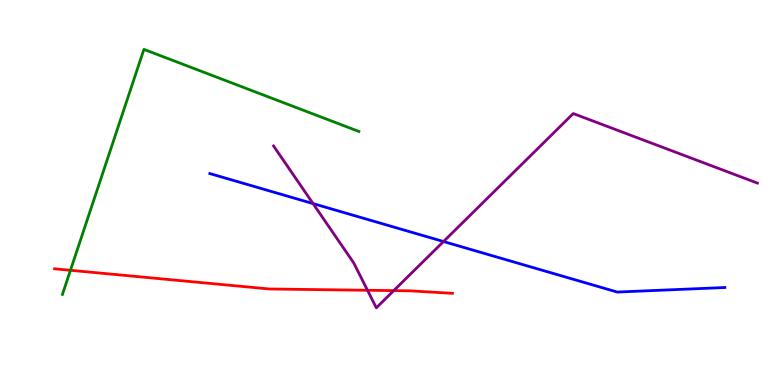[{'lines': ['blue', 'red'], 'intersections': []}, {'lines': ['green', 'red'], 'intersections': [{'x': 0.909, 'y': 2.98}]}, {'lines': ['purple', 'red'], 'intersections': [{'x': 4.74, 'y': 2.46}, {'x': 5.08, 'y': 2.45}]}, {'lines': ['blue', 'green'], 'intersections': []}, {'lines': ['blue', 'purple'], 'intersections': [{'x': 4.04, 'y': 4.71}, {'x': 5.72, 'y': 3.73}]}, {'lines': ['green', 'purple'], 'intersections': []}]